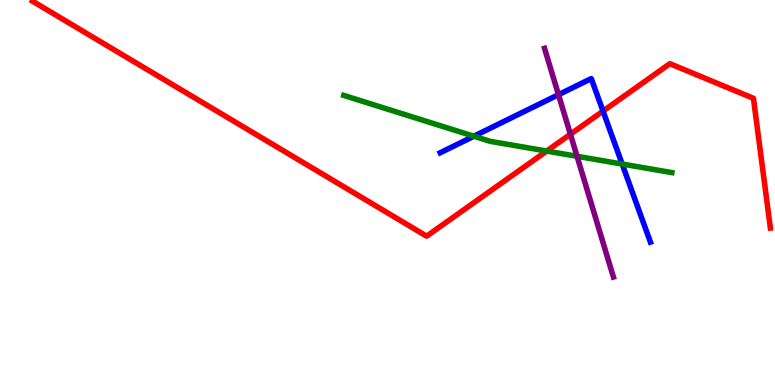[{'lines': ['blue', 'red'], 'intersections': [{'x': 7.78, 'y': 7.11}]}, {'lines': ['green', 'red'], 'intersections': [{'x': 7.05, 'y': 6.08}]}, {'lines': ['purple', 'red'], 'intersections': [{'x': 7.36, 'y': 6.51}]}, {'lines': ['blue', 'green'], 'intersections': [{'x': 6.11, 'y': 6.46}, {'x': 8.03, 'y': 5.74}]}, {'lines': ['blue', 'purple'], 'intersections': [{'x': 7.21, 'y': 7.54}]}, {'lines': ['green', 'purple'], 'intersections': [{'x': 7.45, 'y': 5.94}]}]